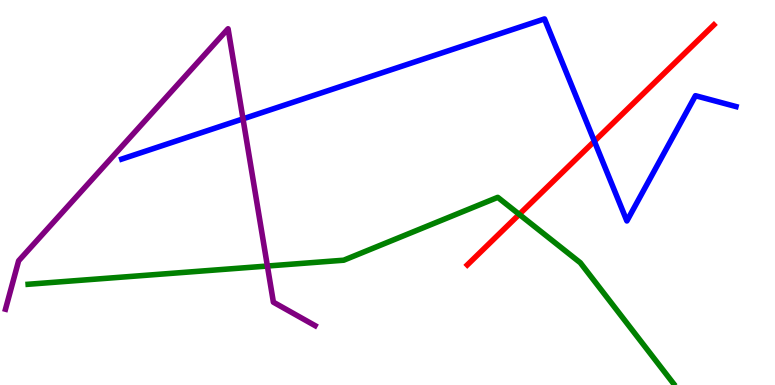[{'lines': ['blue', 'red'], 'intersections': [{'x': 7.67, 'y': 6.33}]}, {'lines': ['green', 'red'], 'intersections': [{'x': 6.7, 'y': 4.43}]}, {'lines': ['purple', 'red'], 'intersections': []}, {'lines': ['blue', 'green'], 'intersections': []}, {'lines': ['blue', 'purple'], 'intersections': [{'x': 3.14, 'y': 6.91}]}, {'lines': ['green', 'purple'], 'intersections': [{'x': 3.45, 'y': 3.09}]}]